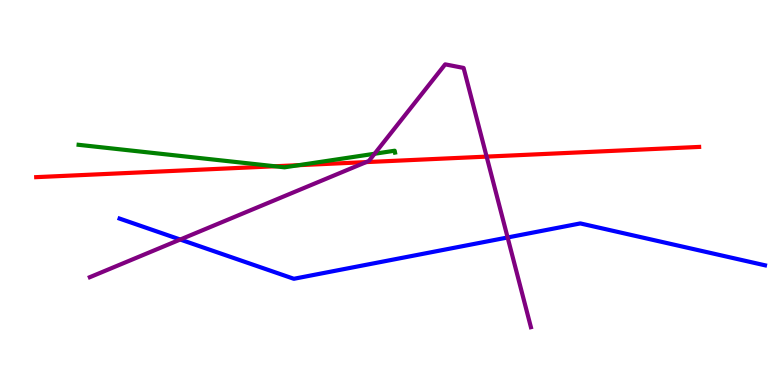[{'lines': ['blue', 'red'], 'intersections': []}, {'lines': ['green', 'red'], 'intersections': [{'x': 3.55, 'y': 5.68}, {'x': 3.85, 'y': 5.71}]}, {'lines': ['purple', 'red'], 'intersections': [{'x': 4.72, 'y': 5.79}, {'x': 6.28, 'y': 5.93}]}, {'lines': ['blue', 'green'], 'intersections': []}, {'lines': ['blue', 'purple'], 'intersections': [{'x': 2.33, 'y': 3.78}, {'x': 6.55, 'y': 3.83}]}, {'lines': ['green', 'purple'], 'intersections': [{'x': 4.83, 'y': 6.01}]}]